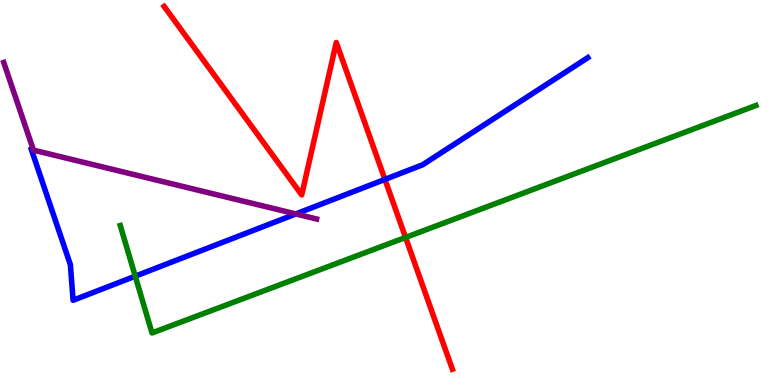[{'lines': ['blue', 'red'], 'intersections': [{'x': 4.97, 'y': 5.34}]}, {'lines': ['green', 'red'], 'intersections': [{'x': 5.23, 'y': 3.83}]}, {'lines': ['purple', 'red'], 'intersections': []}, {'lines': ['blue', 'green'], 'intersections': [{'x': 1.75, 'y': 2.83}]}, {'lines': ['blue', 'purple'], 'intersections': [{'x': 3.82, 'y': 4.44}]}, {'lines': ['green', 'purple'], 'intersections': []}]